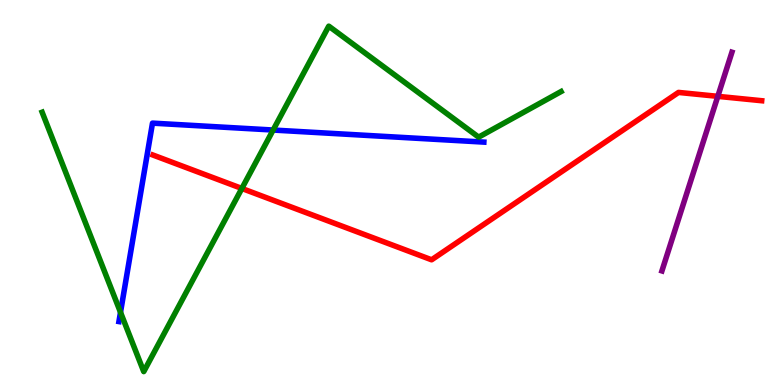[{'lines': ['blue', 'red'], 'intersections': []}, {'lines': ['green', 'red'], 'intersections': [{'x': 3.12, 'y': 5.1}]}, {'lines': ['purple', 'red'], 'intersections': [{'x': 9.26, 'y': 7.5}]}, {'lines': ['blue', 'green'], 'intersections': [{'x': 1.55, 'y': 1.89}, {'x': 3.52, 'y': 6.62}]}, {'lines': ['blue', 'purple'], 'intersections': []}, {'lines': ['green', 'purple'], 'intersections': []}]